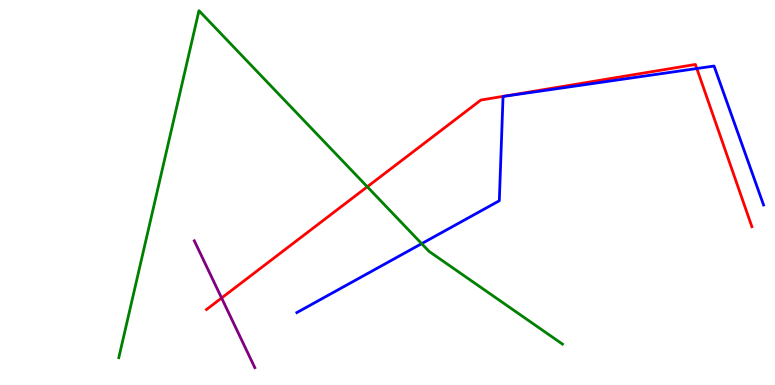[{'lines': ['blue', 'red'], 'intersections': [{'x': 8.99, 'y': 8.22}]}, {'lines': ['green', 'red'], 'intersections': [{'x': 4.74, 'y': 5.15}]}, {'lines': ['purple', 'red'], 'intersections': [{'x': 2.86, 'y': 2.26}]}, {'lines': ['blue', 'green'], 'intersections': [{'x': 5.44, 'y': 3.67}]}, {'lines': ['blue', 'purple'], 'intersections': []}, {'lines': ['green', 'purple'], 'intersections': []}]